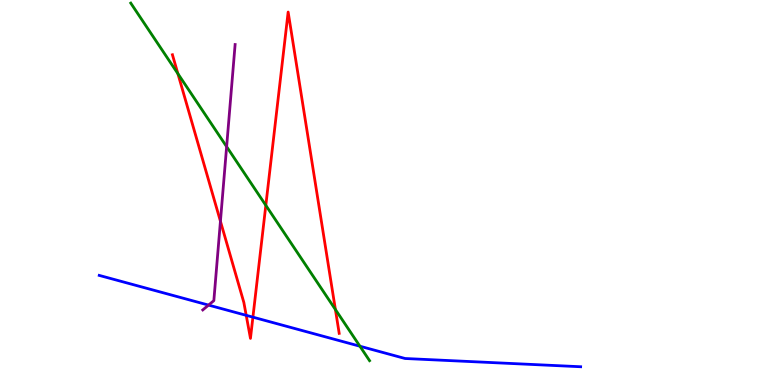[{'lines': ['blue', 'red'], 'intersections': [{'x': 3.18, 'y': 1.81}, {'x': 3.26, 'y': 1.76}]}, {'lines': ['green', 'red'], 'intersections': [{'x': 2.3, 'y': 8.09}, {'x': 3.43, 'y': 4.67}, {'x': 4.33, 'y': 1.96}]}, {'lines': ['purple', 'red'], 'intersections': [{'x': 2.84, 'y': 4.25}]}, {'lines': ['blue', 'green'], 'intersections': [{'x': 4.64, 'y': 1.01}]}, {'lines': ['blue', 'purple'], 'intersections': [{'x': 2.69, 'y': 2.08}]}, {'lines': ['green', 'purple'], 'intersections': [{'x': 2.92, 'y': 6.19}]}]